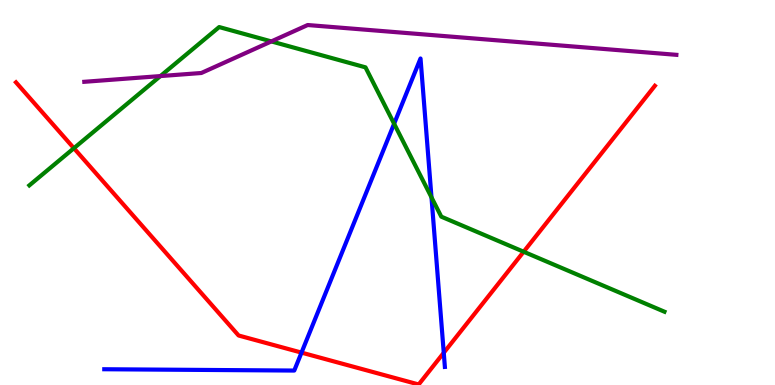[{'lines': ['blue', 'red'], 'intersections': [{'x': 3.89, 'y': 0.841}, {'x': 5.73, 'y': 0.837}]}, {'lines': ['green', 'red'], 'intersections': [{'x': 0.954, 'y': 6.15}, {'x': 6.76, 'y': 3.46}]}, {'lines': ['purple', 'red'], 'intersections': []}, {'lines': ['blue', 'green'], 'intersections': [{'x': 5.09, 'y': 6.79}, {'x': 5.57, 'y': 4.87}]}, {'lines': ['blue', 'purple'], 'intersections': []}, {'lines': ['green', 'purple'], 'intersections': [{'x': 2.07, 'y': 8.02}, {'x': 3.5, 'y': 8.92}]}]